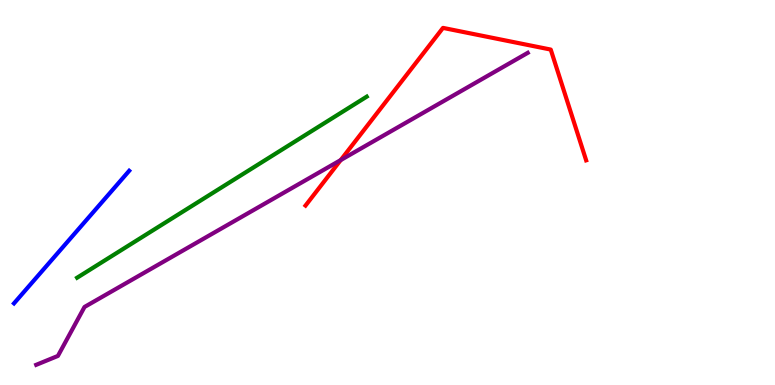[{'lines': ['blue', 'red'], 'intersections': []}, {'lines': ['green', 'red'], 'intersections': []}, {'lines': ['purple', 'red'], 'intersections': [{'x': 4.4, 'y': 5.84}]}, {'lines': ['blue', 'green'], 'intersections': []}, {'lines': ['blue', 'purple'], 'intersections': []}, {'lines': ['green', 'purple'], 'intersections': []}]